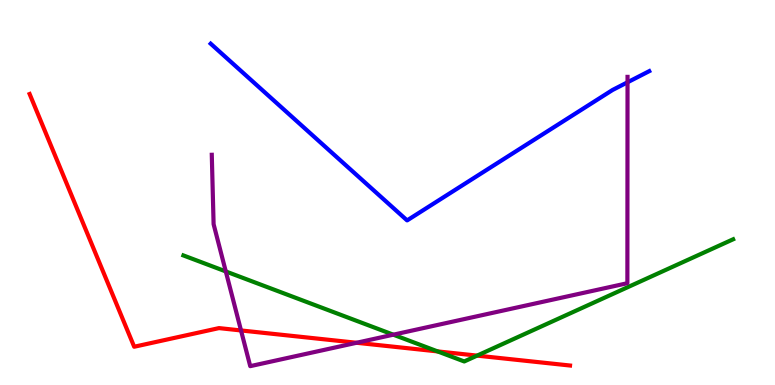[{'lines': ['blue', 'red'], 'intersections': []}, {'lines': ['green', 'red'], 'intersections': [{'x': 5.65, 'y': 0.872}, {'x': 6.16, 'y': 0.763}]}, {'lines': ['purple', 'red'], 'intersections': [{'x': 3.11, 'y': 1.42}, {'x': 4.6, 'y': 1.1}]}, {'lines': ['blue', 'green'], 'intersections': []}, {'lines': ['blue', 'purple'], 'intersections': [{'x': 8.1, 'y': 7.86}]}, {'lines': ['green', 'purple'], 'intersections': [{'x': 2.91, 'y': 2.95}, {'x': 5.08, 'y': 1.31}]}]